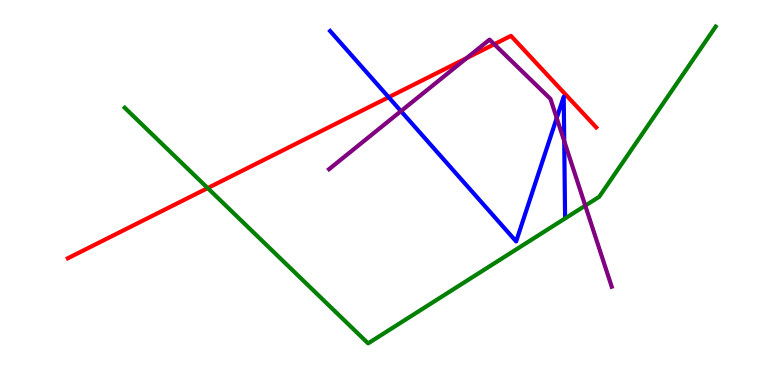[{'lines': ['blue', 'red'], 'intersections': [{'x': 5.02, 'y': 7.47}]}, {'lines': ['green', 'red'], 'intersections': [{'x': 2.68, 'y': 5.11}]}, {'lines': ['purple', 'red'], 'intersections': [{'x': 6.02, 'y': 8.49}, {'x': 6.38, 'y': 8.85}]}, {'lines': ['blue', 'green'], 'intersections': []}, {'lines': ['blue', 'purple'], 'intersections': [{'x': 5.17, 'y': 7.11}, {'x': 7.18, 'y': 6.93}, {'x': 7.28, 'y': 6.34}]}, {'lines': ['green', 'purple'], 'intersections': [{'x': 7.55, 'y': 4.66}]}]